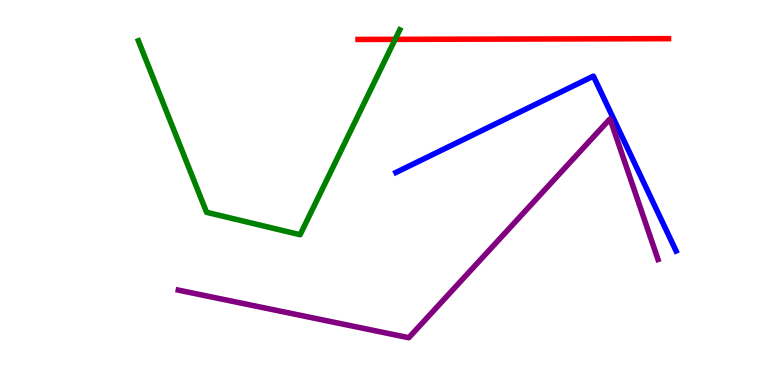[{'lines': ['blue', 'red'], 'intersections': []}, {'lines': ['green', 'red'], 'intersections': [{'x': 5.1, 'y': 8.98}]}, {'lines': ['purple', 'red'], 'intersections': []}, {'lines': ['blue', 'green'], 'intersections': []}, {'lines': ['blue', 'purple'], 'intersections': []}, {'lines': ['green', 'purple'], 'intersections': []}]